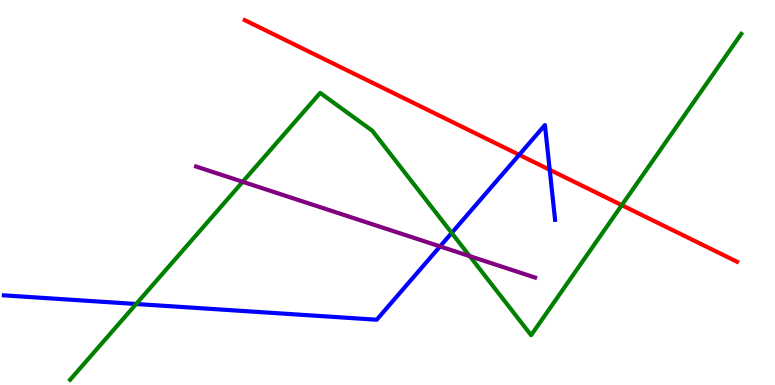[{'lines': ['blue', 'red'], 'intersections': [{'x': 6.7, 'y': 5.98}, {'x': 7.09, 'y': 5.59}]}, {'lines': ['green', 'red'], 'intersections': [{'x': 8.02, 'y': 4.67}]}, {'lines': ['purple', 'red'], 'intersections': []}, {'lines': ['blue', 'green'], 'intersections': [{'x': 1.76, 'y': 2.1}, {'x': 5.83, 'y': 3.95}]}, {'lines': ['blue', 'purple'], 'intersections': [{'x': 5.68, 'y': 3.6}]}, {'lines': ['green', 'purple'], 'intersections': [{'x': 3.13, 'y': 5.28}, {'x': 6.06, 'y': 3.35}]}]